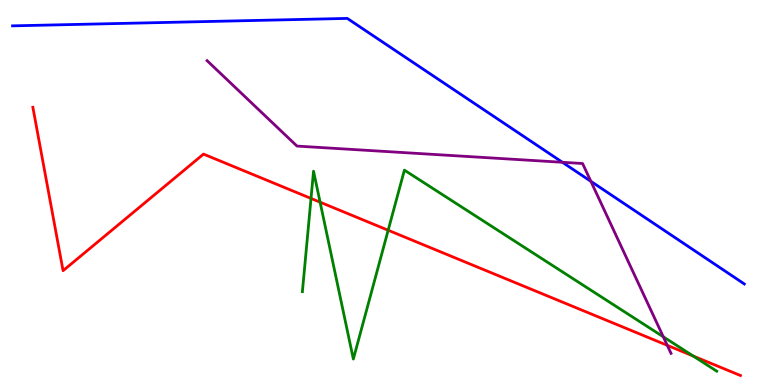[{'lines': ['blue', 'red'], 'intersections': []}, {'lines': ['green', 'red'], 'intersections': [{'x': 4.01, 'y': 4.85}, {'x': 4.13, 'y': 4.75}, {'x': 5.01, 'y': 4.02}, {'x': 8.94, 'y': 0.753}]}, {'lines': ['purple', 'red'], 'intersections': [{'x': 8.61, 'y': 1.03}]}, {'lines': ['blue', 'green'], 'intersections': []}, {'lines': ['blue', 'purple'], 'intersections': [{'x': 7.26, 'y': 5.78}, {'x': 7.62, 'y': 5.29}]}, {'lines': ['green', 'purple'], 'intersections': [{'x': 8.56, 'y': 1.25}]}]